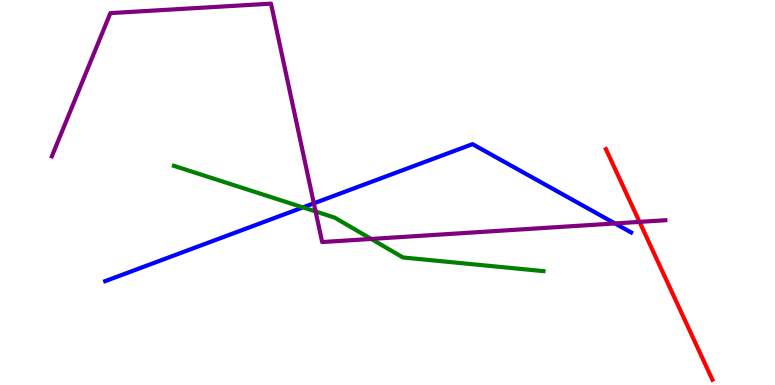[{'lines': ['blue', 'red'], 'intersections': []}, {'lines': ['green', 'red'], 'intersections': []}, {'lines': ['purple', 'red'], 'intersections': [{'x': 8.25, 'y': 4.24}]}, {'lines': ['blue', 'green'], 'intersections': [{'x': 3.91, 'y': 4.61}]}, {'lines': ['blue', 'purple'], 'intersections': [{'x': 4.05, 'y': 4.72}, {'x': 7.93, 'y': 4.2}]}, {'lines': ['green', 'purple'], 'intersections': [{'x': 4.07, 'y': 4.51}, {'x': 4.79, 'y': 3.79}]}]